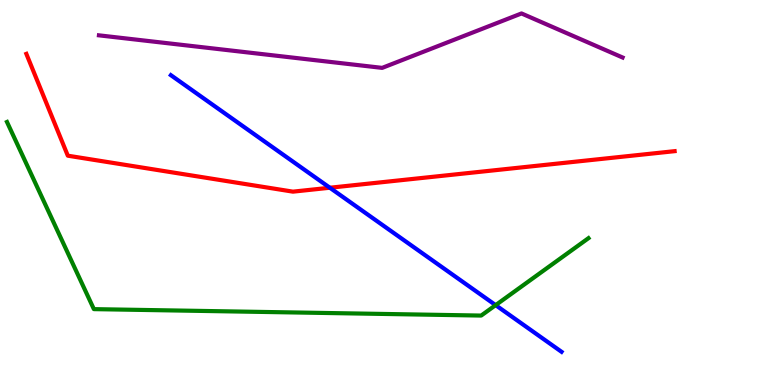[{'lines': ['blue', 'red'], 'intersections': [{'x': 4.26, 'y': 5.12}]}, {'lines': ['green', 'red'], 'intersections': []}, {'lines': ['purple', 'red'], 'intersections': []}, {'lines': ['blue', 'green'], 'intersections': [{'x': 6.4, 'y': 2.07}]}, {'lines': ['blue', 'purple'], 'intersections': []}, {'lines': ['green', 'purple'], 'intersections': []}]